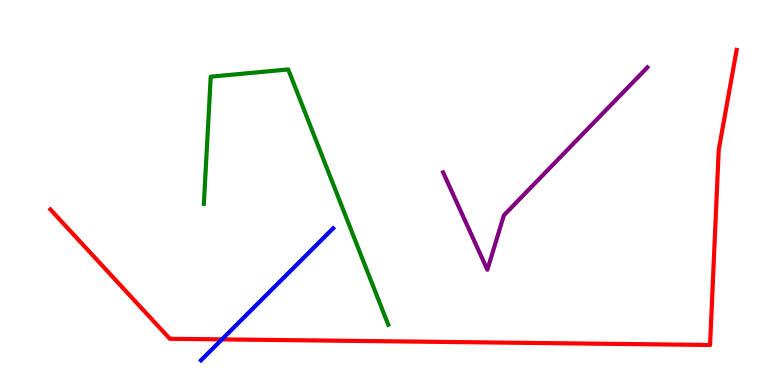[{'lines': ['blue', 'red'], 'intersections': [{'x': 2.86, 'y': 1.18}]}, {'lines': ['green', 'red'], 'intersections': []}, {'lines': ['purple', 'red'], 'intersections': []}, {'lines': ['blue', 'green'], 'intersections': []}, {'lines': ['blue', 'purple'], 'intersections': []}, {'lines': ['green', 'purple'], 'intersections': []}]